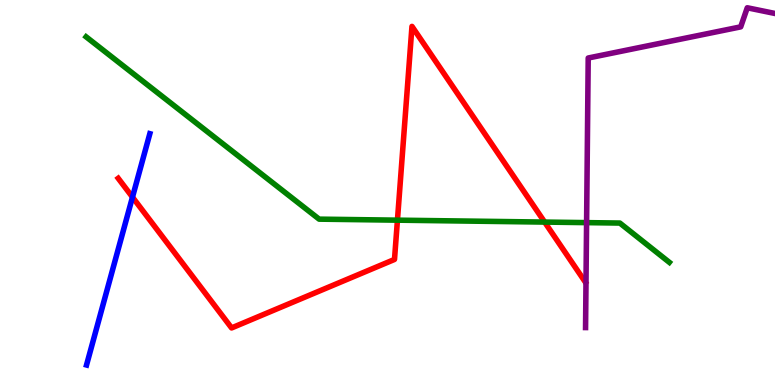[{'lines': ['blue', 'red'], 'intersections': [{'x': 1.71, 'y': 4.88}]}, {'lines': ['green', 'red'], 'intersections': [{'x': 5.13, 'y': 4.28}, {'x': 7.03, 'y': 4.23}]}, {'lines': ['purple', 'red'], 'intersections': []}, {'lines': ['blue', 'green'], 'intersections': []}, {'lines': ['blue', 'purple'], 'intersections': []}, {'lines': ['green', 'purple'], 'intersections': [{'x': 7.57, 'y': 4.22}]}]